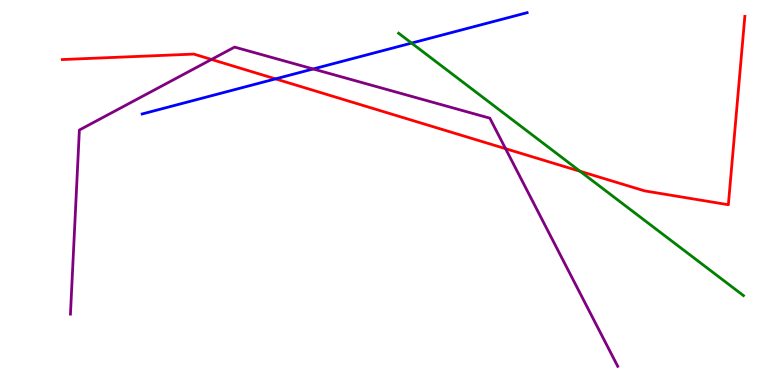[{'lines': ['blue', 'red'], 'intersections': [{'x': 3.56, 'y': 7.95}]}, {'lines': ['green', 'red'], 'intersections': [{'x': 7.48, 'y': 5.55}]}, {'lines': ['purple', 'red'], 'intersections': [{'x': 2.73, 'y': 8.46}, {'x': 6.52, 'y': 6.14}]}, {'lines': ['blue', 'green'], 'intersections': [{'x': 5.31, 'y': 8.88}]}, {'lines': ['blue', 'purple'], 'intersections': [{'x': 4.04, 'y': 8.21}]}, {'lines': ['green', 'purple'], 'intersections': []}]